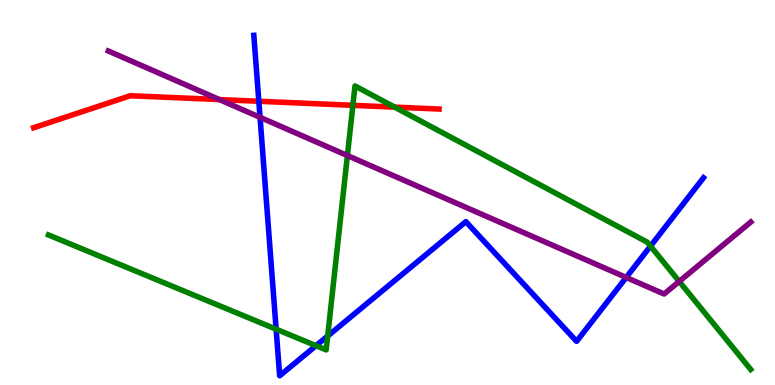[{'lines': ['blue', 'red'], 'intersections': [{'x': 3.34, 'y': 7.37}]}, {'lines': ['green', 'red'], 'intersections': [{'x': 4.55, 'y': 7.26}, {'x': 5.09, 'y': 7.22}]}, {'lines': ['purple', 'red'], 'intersections': [{'x': 2.83, 'y': 7.41}]}, {'lines': ['blue', 'green'], 'intersections': [{'x': 3.56, 'y': 1.45}, {'x': 4.08, 'y': 1.02}, {'x': 4.23, 'y': 1.27}, {'x': 8.39, 'y': 3.61}]}, {'lines': ['blue', 'purple'], 'intersections': [{'x': 3.36, 'y': 6.95}, {'x': 8.08, 'y': 2.79}]}, {'lines': ['green', 'purple'], 'intersections': [{'x': 4.48, 'y': 5.96}, {'x': 8.76, 'y': 2.69}]}]